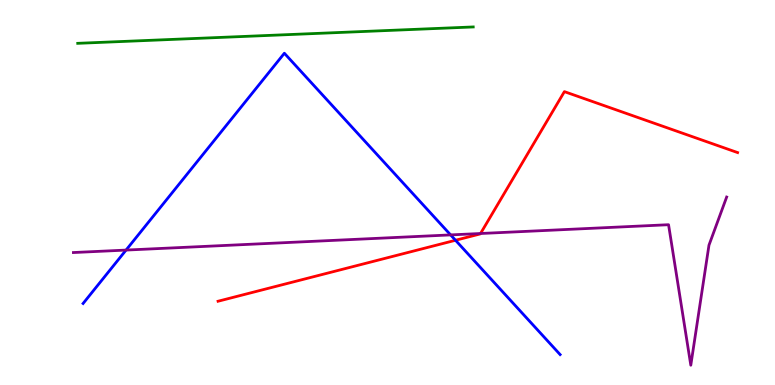[{'lines': ['blue', 'red'], 'intersections': [{'x': 5.88, 'y': 3.76}]}, {'lines': ['green', 'red'], 'intersections': []}, {'lines': ['purple', 'red'], 'intersections': [{'x': 6.2, 'y': 3.93}]}, {'lines': ['blue', 'green'], 'intersections': []}, {'lines': ['blue', 'purple'], 'intersections': [{'x': 1.63, 'y': 3.5}, {'x': 5.81, 'y': 3.9}]}, {'lines': ['green', 'purple'], 'intersections': []}]